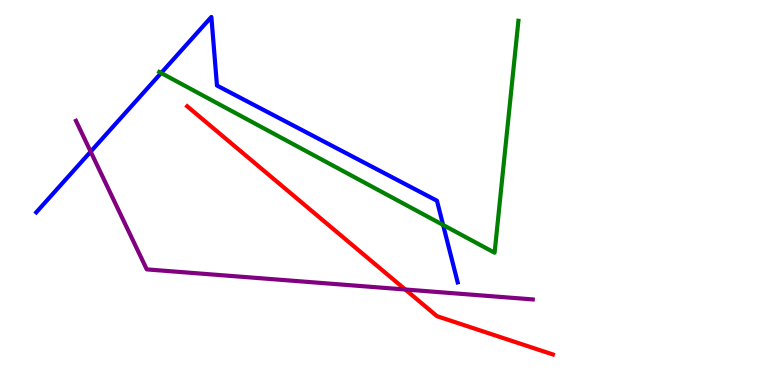[{'lines': ['blue', 'red'], 'intersections': []}, {'lines': ['green', 'red'], 'intersections': []}, {'lines': ['purple', 'red'], 'intersections': [{'x': 5.23, 'y': 2.48}]}, {'lines': ['blue', 'green'], 'intersections': [{'x': 2.08, 'y': 8.1}, {'x': 5.72, 'y': 4.16}]}, {'lines': ['blue', 'purple'], 'intersections': [{'x': 1.17, 'y': 6.06}]}, {'lines': ['green', 'purple'], 'intersections': []}]